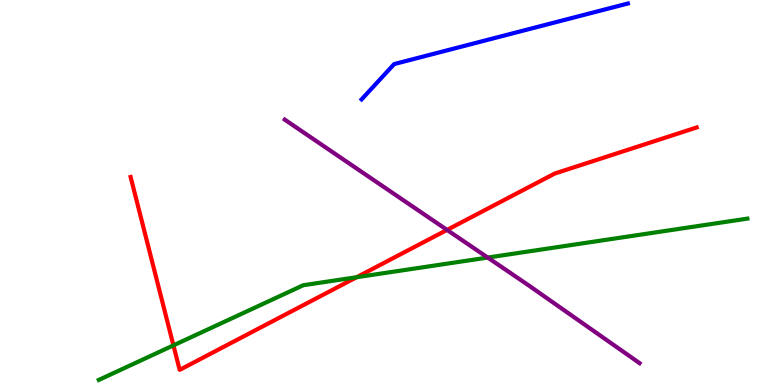[{'lines': ['blue', 'red'], 'intersections': []}, {'lines': ['green', 'red'], 'intersections': [{'x': 2.24, 'y': 1.03}, {'x': 4.6, 'y': 2.8}]}, {'lines': ['purple', 'red'], 'intersections': [{'x': 5.77, 'y': 4.03}]}, {'lines': ['blue', 'green'], 'intersections': []}, {'lines': ['blue', 'purple'], 'intersections': []}, {'lines': ['green', 'purple'], 'intersections': [{'x': 6.29, 'y': 3.31}]}]